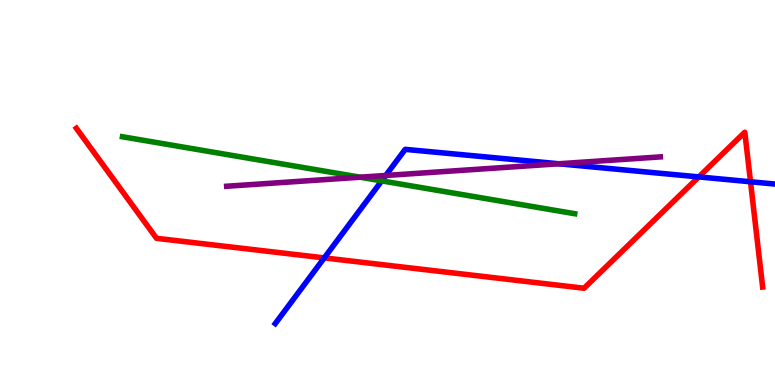[{'lines': ['blue', 'red'], 'intersections': [{'x': 4.18, 'y': 3.3}, {'x': 9.02, 'y': 5.4}, {'x': 9.68, 'y': 5.28}]}, {'lines': ['green', 'red'], 'intersections': []}, {'lines': ['purple', 'red'], 'intersections': []}, {'lines': ['blue', 'green'], 'intersections': [{'x': 4.93, 'y': 5.3}]}, {'lines': ['blue', 'purple'], 'intersections': [{'x': 4.98, 'y': 5.44}, {'x': 7.21, 'y': 5.75}]}, {'lines': ['green', 'purple'], 'intersections': [{'x': 4.65, 'y': 5.4}]}]